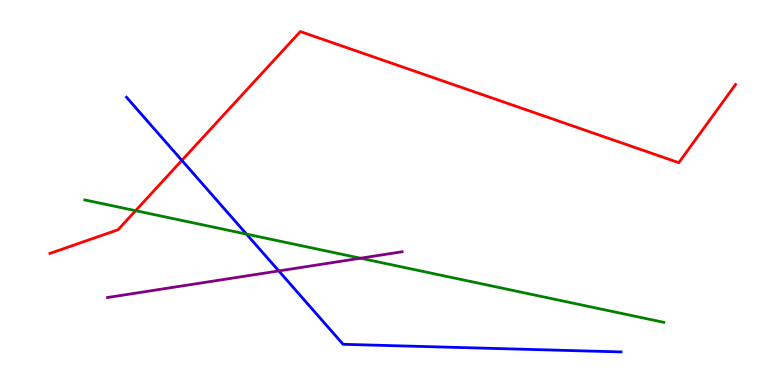[{'lines': ['blue', 'red'], 'intersections': [{'x': 2.35, 'y': 5.83}]}, {'lines': ['green', 'red'], 'intersections': [{'x': 1.75, 'y': 4.53}]}, {'lines': ['purple', 'red'], 'intersections': []}, {'lines': ['blue', 'green'], 'intersections': [{'x': 3.18, 'y': 3.92}]}, {'lines': ['blue', 'purple'], 'intersections': [{'x': 3.6, 'y': 2.96}]}, {'lines': ['green', 'purple'], 'intersections': [{'x': 4.65, 'y': 3.29}]}]